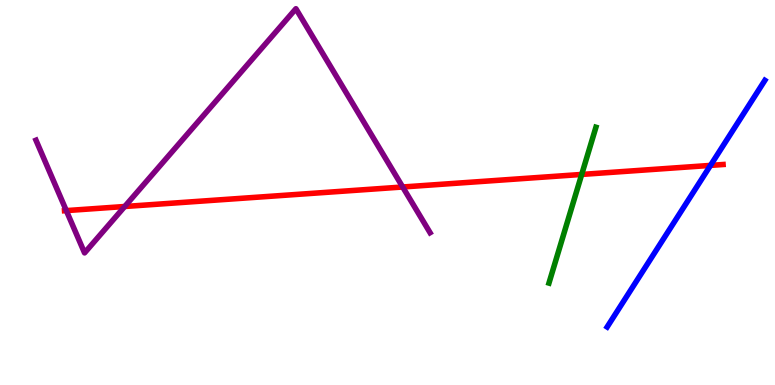[{'lines': ['blue', 'red'], 'intersections': [{'x': 9.17, 'y': 5.7}]}, {'lines': ['green', 'red'], 'intersections': [{'x': 7.51, 'y': 5.47}]}, {'lines': ['purple', 'red'], 'intersections': [{'x': 0.856, 'y': 4.53}, {'x': 1.61, 'y': 4.64}, {'x': 5.2, 'y': 5.14}]}, {'lines': ['blue', 'green'], 'intersections': []}, {'lines': ['blue', 'purple'], 'intersections': []}, {'lines': ['green', 'purple'], 'intersections': []}]